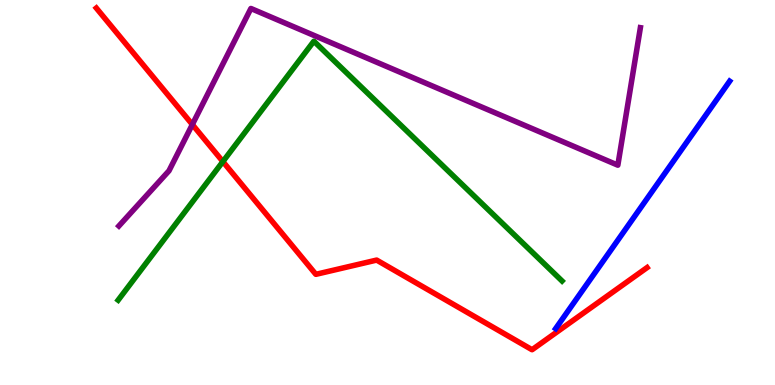[{'lines': ['blue', 'red'], 'intersections': []}, {'lines': ['green', 'red'], 'intersections': [{'x': 2.88, 'y': 5.8}]}, {'lines': ['purple', 'red'], 'intersections': [{'x': 2.48, 'y': 6.77}]}, {'lines': ['blue', 'green'], 'intersections': []}, {'lines': ['blue', 'purple'], 'intersections': []}, {'lines': ['green', 'purple'], 'intersections': []}]